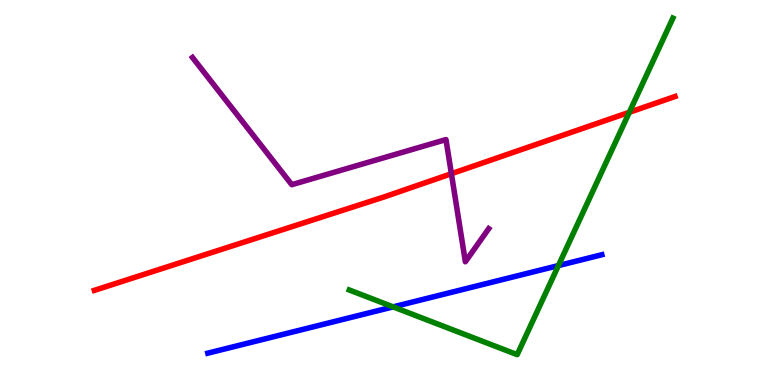[{'lines': ['blue', 'red'], 'intersections': []}, {'lines': ['green', 'red'], 'intersections': [{'x': 8.12, 'y': 7.08}]}, {'lines': ['purple', 'red'], 'intersections': [{'x': 5.82, 'y': 5.49}]}, {'lines': ['blue', 'green'], 'intersections': [{'x': 5.07, 'y': 2.03}, {'x': 7.21, 'y': 3.1}]}, {'lines': ['blue', 'purple'], 'intersections': []}, {'lines': ['green', 'purple'], 'intersections': []}]